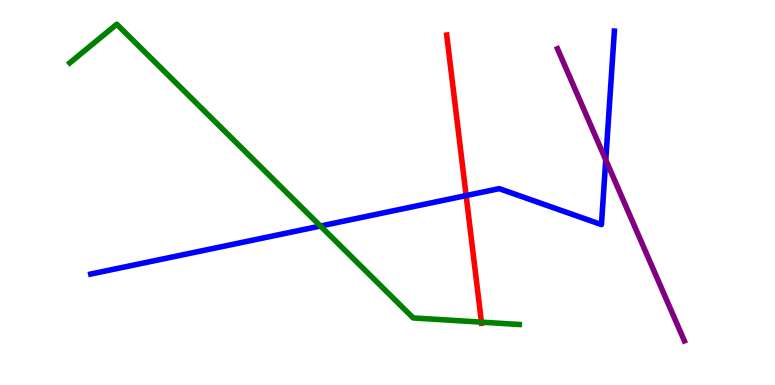[{'lines': ['blue', 'red'], 'intersections': [{'x': 6.01, 'y': 4.92}]}, {'lines': ['green', 'red'], 'intersections': [{'x': 6.21, 'y': 1.63}]}, {'lines': ['purple', 'red'], 'intersections': []}, {'lines': ['blue', 'green'], 'intersections': [{'x': 4.13, 'y': 4.13}]}, {'lines': ['blue', 'purple'], 'intersections': [{'x': 7.82, 'y': 5.85}]}, {'lines': ['green', 'purple'], 'intersections': []}]